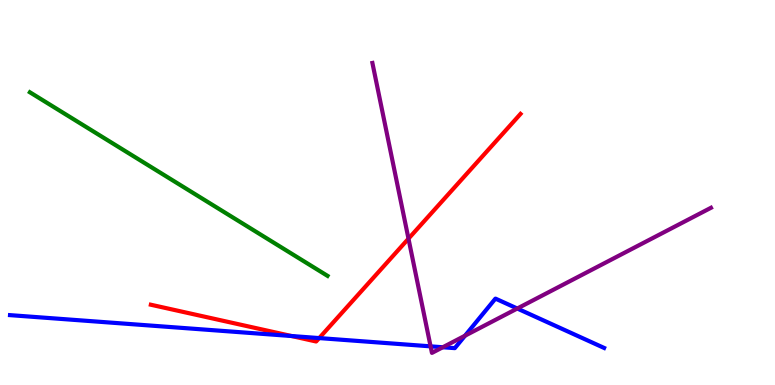[{'lines': ['blue', 'red'], 'intersections': [{'x': 3.76, 'y': 1.27}, {'x': 4.12, 'y': 1.22}]}, {'lines': ['green', 'red'], 'intersections': []}, {'lines': ['purple', 'red'], 'intersections': [{'x': 5.27, 'y': 3.8}]}, {'lines': ['blue', 'green'], 'intersections': []}, {'lines': ['blue', 'purple'], 'intersections': [{'x': 5.56, 'y': 1.0}, {'x': 5.71, 'y': 0.98}, {'x': 6.0, 'y': 1.28}, {'x': 6.67, 'y': 1.99}]}, {'lines': ['green', 'purple'], 'intersections': []}]